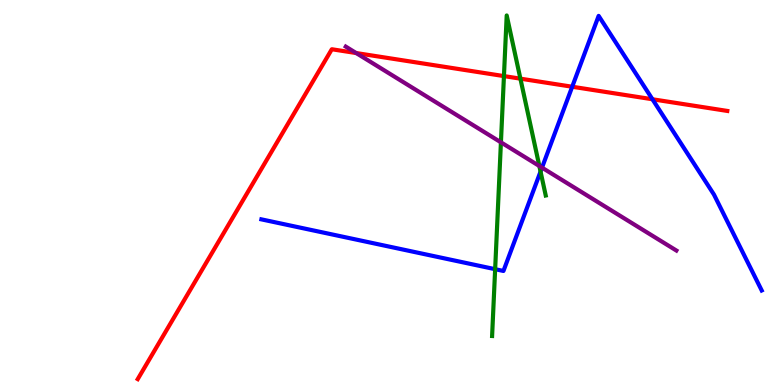[{'lines': ['blue', 'red'], 'intersections': [{'x': 7.38, 'y': 7.75}, {'x': 8.42, 'y': 7.42}]}, {'lines': ['green', 'red'], 'intersections': [{'x': 6.5, 'y': 8.02}, {'x': 6.71, 'y': 7.96}]}, {'lines': ['purple', 'red'], 'intersections': [{'x': 4.6, 'y': 8.62}]}, {'lines': ['blue', 'green'], 'intersections': [{'x': 6.39, 'y': 3.01}, {'x': 6.97, 'y': 5.54}]}, {'lines': ['blue', 'purple'], 'intersections': [{'x': 6.99, 'y': 5.65}]}, {'lines': ['green', 'purple'], 'intersections': [{'x': 6.46, 'y': 6.3}, {'x': 6.96, 'y': 5.69}]}]